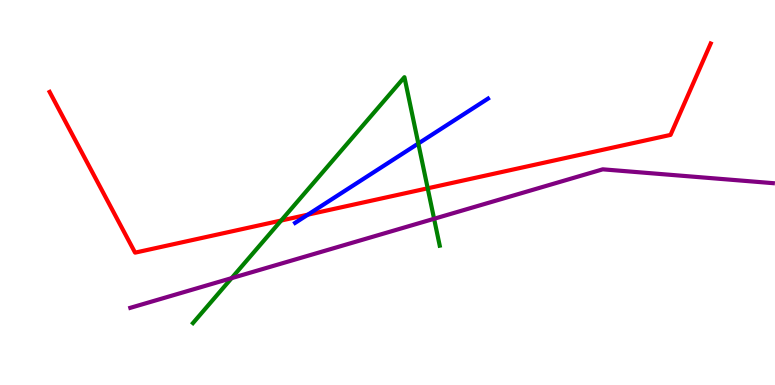[{'lines': ['blue', 'red'], 'intersections': [{'x': 3.97, 'y': 4.42}]}, {'lines': ['green', 'red'], 'intersections': [{'x': 3.63, 'y': 4.27}, {'x': 5.52, 'y': 5.11}]}, {'lines': ['purple', 'red'], 'intersections': []}, {'lines': ['blue', 'green'], 'intersections': [{'x': 5.4, 'y': 6.27}]}, {'lines': ['blue', 'purple'], 'intersections': []}, {'lines': ['green', 'purple'], 'intersections': [{'x': 2.99, 'y': 2.78}, {'x': 5.6, 'y': 4.32}]}]